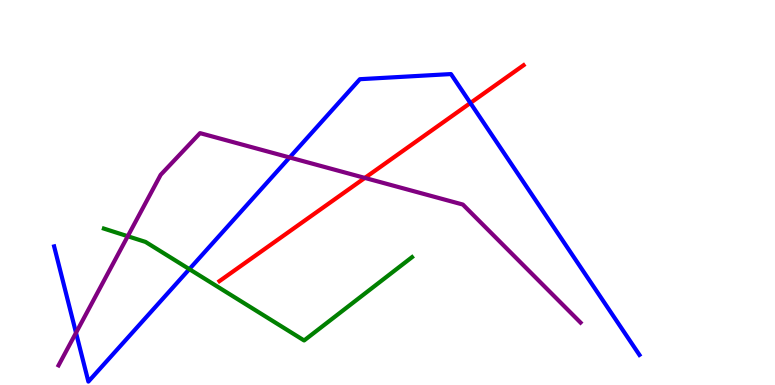[{'lines': ['blue', 'red'], 'intersections': [{'x': 6.07, 'y': 7.32}]}, {'lines': ['green', 'red'], 'intersections': []}, {'lines': ['purple', 'red'], 'intersections': [{'x': 4.71, 'y': 5.38}]}, {'lines': ['blue', 'green'], 'intersections': [{'x': 2.44, 'y': 3.01}]}, {'lines': ['blue', 'purple'], 'intersections': [{'x': 0.981, 'y': 1.36}, {'x': 3.74, 'y': 5.91}]}, {'lines': ['green', 'purple'], 'intersections': [{'x': 1.65, 'y': 3.86}]}]